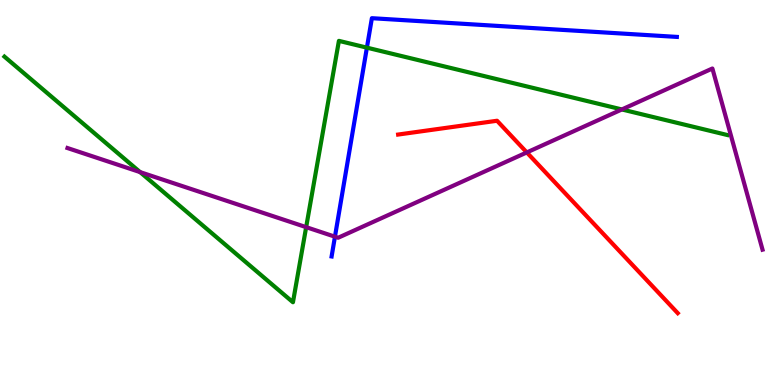[{'lines': ['blue', 'red'], 'intersections': []}, {'lines': ['green', 'red'], 'intersections': []}, {'lines': ['purple', 'red'], 'intersections': [{'x': 6.8, 'y': 6.04}]}, {'lines': ['blue', 'green'], 'intersections': [{'x': 4.73, 'y': 8.76}]}, {'lines': ['blue', 'purple'], 'intersections': [{'x': 4.32, 'y': 3.85}]}, {'lines': ['green', 'purple'], 'intersections': [{'x': 1.81, 'y': 5.53}, {'x': 3.95, 'y': 4.1}, {'x': 8.02, 'y': 7.16}]}]